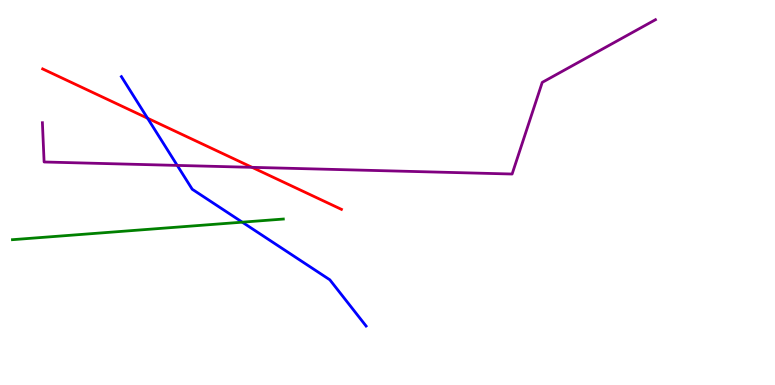[{'lines': ['blue', 'red'], 'intersections': [{'x': 1.9, 'y': 6.93}]}, {'lines': ['green', 'red'], 'intersections': []}, {'lines': ['purple', 'red'], 'intersections': [{'x': 3.25, 'y': 5.65}]}, {'lines': ['blue', 'green'], 'intersections': [{'x': 3.13, 'y': 4.23}]}, {'lines': ['blue', 'purple'], 'intersections': [{'x': 2.29, 'y': 5.7}]}, {'lines': ['green', 'purple'], 'intersections': []}]